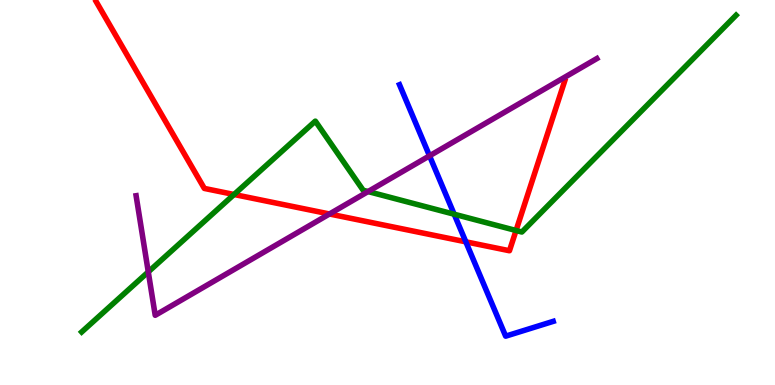[{'lines': ['blue', 'red'], 'intersections': [{'x': 6.01, 'y': 3.72}]}, {'lines': ['green', 'red'], 'intersections': [{'x': 3.02, 'y': 4.95}, {'x': 6.66, 'y': 4.01}]}, {'lines': ['purple', 'red'], 'intersections': [{'x': 4.25, 'y': 4.44}]}, {'lines': ['blue', 'green'], 'intersections': [{'x': 5.86, 'y': 4.44}]}, {'lines': ['blue', 'purple'], 'intersections': [{'x': 5.54, 'y': 5.95}]}, {'lines': ['green', 'purple'], 'intersections': [{'x': 1.91, 'y': 2.94}, {'x': 4.75, 'y': 5.02}]}]